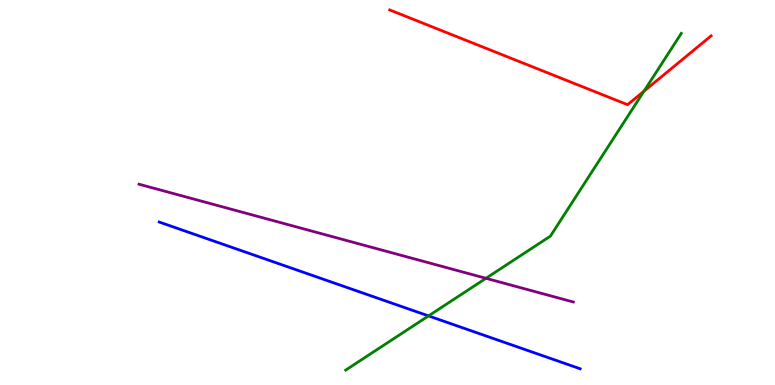[{'lines': ['blue', 'red'], 'intersections': []}, {'lines': ['green', 'red'], 'intersections': [{'x': 8.31, 'y': 7.63}]}, {'lines': ['purple', 'red'], 'intersections': []}, {'lines': ['blue', 'green'], 'intersections': [{'x': 5.53, 'y': 1.79}]}, {'lines': ['blue', 'purple'], 'intersections': []}, {'lines': ['green', 'purple'], 'intersections': [{'x': 6.27, 'y': 2.77}]}]